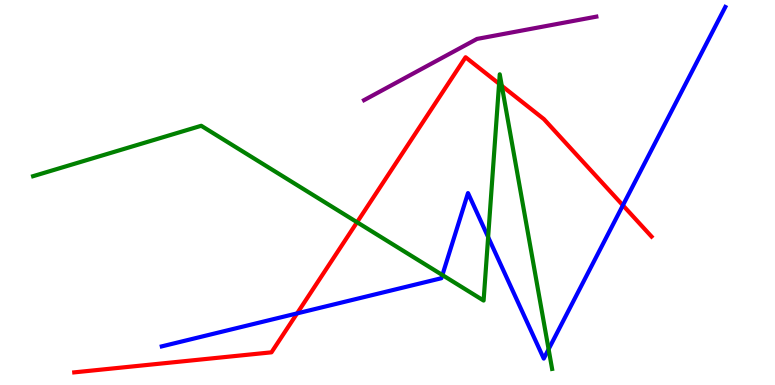[{'lines': ['blue', 'red'], 'intersections': [{'x': 3.83, 'y': 1.86}, {'x': 8.04, 'y': 4.67}]}, {'lines': ['green', 'red'], 'intersections': [{'x': 4.61, 'y': 4.23}, {'x': 6.44, 'y': 7.83}, {'x': 6.47, 'y': 7.77}]}, {'lines': ['purple', 'red'], 'intersections': []}, {'lines': ['blue', 'green'], 'intersections': [{'x': 5.71, 'y': 2.86}, {'x': 6.3, 'y': 3.84}, {'x': 7.08, 'y': 0.93}]}, {'lines': ['blue', 'purple'], 'intersections': []}, {'lines': ['green', 'purple'], 'intersections': []}]